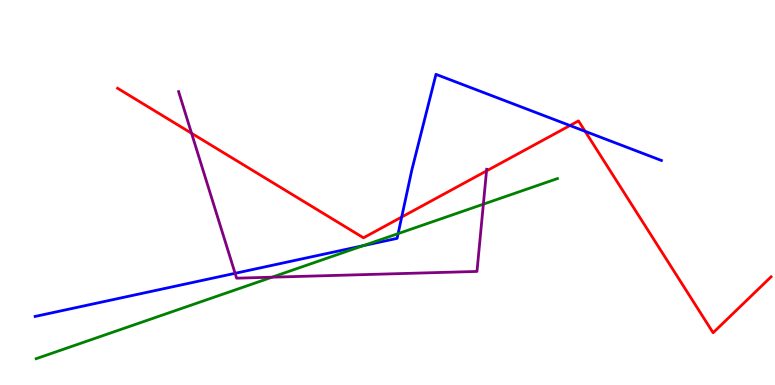[{'lines': ['blue', 'red'], 'intersections': [{'x': 5.18, 'y': 4.36}, {'x': 7.35, 'y': 6.74}, {'x': 7.55, 'y': 6.59}]}, {'lines': ['green', 'red'], 'intersections': []}, {'lines': ['purple', 'red'], 'intersections': [{'x': 2.47, 'y': 6.54}, {'x': 6.28, 'y': 5.56}]}, {'lines': ['blue', 'green'], 'intersections': [{'x': 4.69, 'y': 3.62}, {'x': 5.14, 'y': 3.93}]}, {'lines': ['blue', 'purple'], 'intersections': [{'x': 3.03, 'y': 2.9}]}, {'lines': ['green', 'purple'], 'intersections': [{'x': 3.51, 'y': 2.8}, {'x': 6.24, 'y': 4.7}]}]